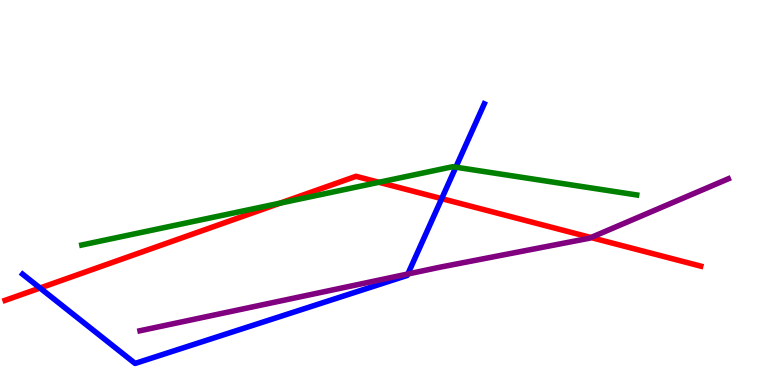[{'lines': ['blue', 'red'], 'intersections': [{'x': 0.517, 'y': 2.52}, {'x': 5.7, 'y': 4.84}]}, {'lines': ['green', 'red'], 'intersections': [{'x': 3.61, 'y': 4.72}, {'x': 4.89, 'y': 5.27}]}, {'lines': ['purple', 'red'], 'intersections': [{'x': 7.63, 'y': 3.83}]}, {'lines': ['blue', 'green'], 'intersections': [{'x': 5.88, 'y': 5.66}]}, {'lines': ['blue', 'purple'], 'intersections': [{'x': 5.26, 'y': 2.88}]}, {'lines': ['green', 'purple'], 'intersections': []}]